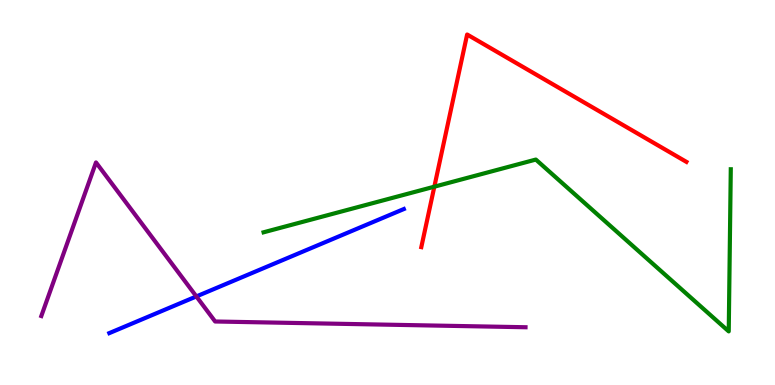[{'lines': ['blue', 'red'], 'intersections': []}, {'lines': ['green', 'red'], 'intersections': [{'x': 5.6, 'y': 5.15}]}, {'lines': ['purple', 'red'], 'intersections': []}, {'lines': ['blue', 'green'], 'intersections': []}, {'lines': ['blue', 'purple'], 'intersections': [{'x': 2.53, 'y': 2.3}]}, {'lines': ['green', 'purple'], 'intersections': []}]